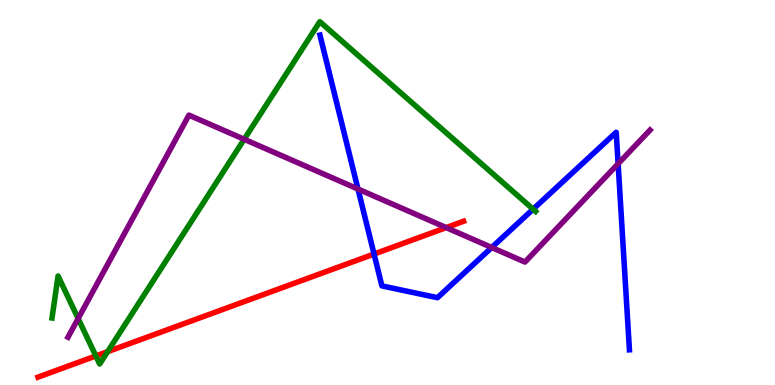[{'lines': ['blue', 'red'], 'intersections': [{'x': 4.83, 'y': 3.4}]}, {'lines': ['green', 'red'], 'intersections': [{'x': 1.24, 'y': 0.754}, {'x': 1.39, 'y': 0.866}]}, {'lines': ['purple', 'red'], 'intersections': [{'x': 5.76, 'y': 4.09}]}, {'lines': ['blue', 'green'], 'intersections': [{'x': 6.88, 'y': 4.57}]}, {'lines': ['blue', 'purple'], 'intersections': [{'x': 4.62, 'y': 5.09}, {'x': 6.34, 'y': 3.57}, {'x': 7.98, 'y': 5.75}]}, {'lines': ['green', 'purple'], 'intersections': [{'x': 1.01, 'y': 1.73}, {'x': 3.15, 'y': 6.38}]}]